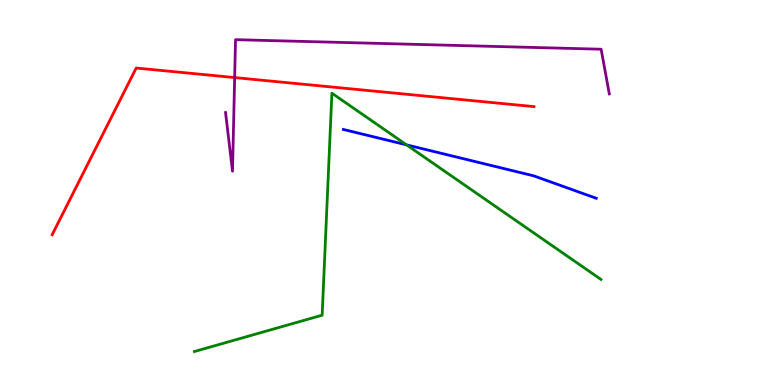[{'lines': ['blue', 'red'], 'intersections': []}, {'lines': ['green', 'red'], 'intersections': []}, {'lines': ['purple', 'red'], 'intersections': [{'x': 3.03, 'y': 7.98}]}, {'lines': ['blue', 'green'], 'intersections': [{'x': 5.25, 'y': 6.24}]}, {'lines': ['blue', 'purple'], 'intersections': []}, {'lines': ['green', 'purple'], 'intersections': []}]